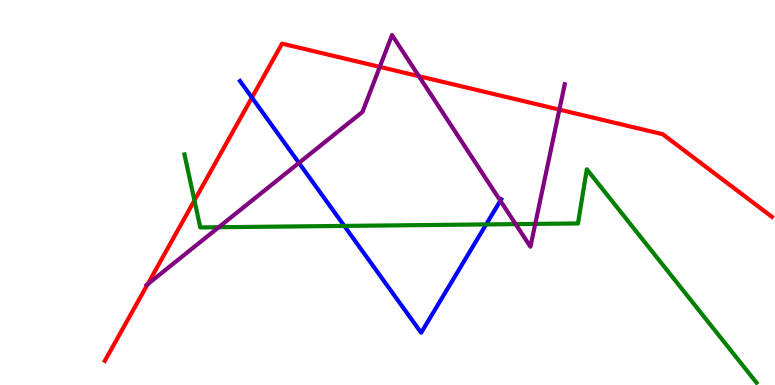[{'lines': ['blue', 'red'], 'intersections': [{'x': 3.25, 'y': 7.47}]}, {'lines': ['green', 'red'], 'intersections': [{'x': 2.51, 'y': 4.79}]}, {'lines': ['purple', 'red'], 'intersections': [{'x': 1.9, 'y': 2.62}, {'x': 4.9, 'y': 8.26}, {'x': 5.41, 'y': 8.02}, {'x': 7.22, 'y': 7.15}]}, {'lines': ['blue', 'green'], 'intersections': [{'x': 4.44, 'y': 4.13}, {'x': 6.27, 'y': 4.17}]}, {'lines': ['blue', 'purple'], 'intersections': [{'x': 3.86, 'y': 5.77}, {'x': 6.46, 'y': 4.79}]}, {'lines': ['green', 'purple'], 'intersections': [{'x': 2.82, 'y': 4.1}, {'x': 6.65, 'y': 4.18}, {'x': 6.91, 'y': 4.18}]}]